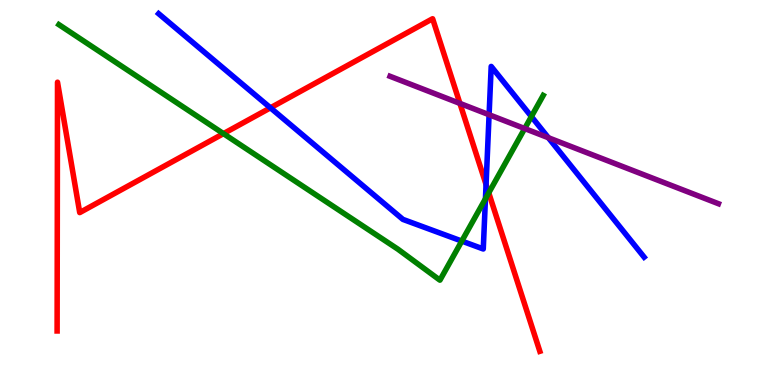[{'lines': ['blue', 'red'], 'intersections': [{'x': 3.49, 'y': 7.2}, {'x': 6.27, 'y': 5.21}]}, {'lines': ['green', 'red'], 'intersections': [{'x': 2.88, 'y': 6.53}, {'x': 6.31, 'y': 4.99}]}, {'lines': ['purple', 'red'], 'intersections': [{'x': 5.93, 'y': 7.31}]}, {'lines': ['blue', 'green'], 'intersections': [{'x': 5.96, 'y': 3.74}, {'x': 6.26, 'y': 4.84}, {'x': 6.86, 'y': 6.97}]}, {'lines': ['blue', 'purple'], 'intersections': [{'x': 6.31, 'y': 7.02}, {'x': 7.08, 'y': 6.42}]}, {'lines': ['green', 'purple'], 'intersections': [{'x': 6.77, 'y': 6.66}]}]